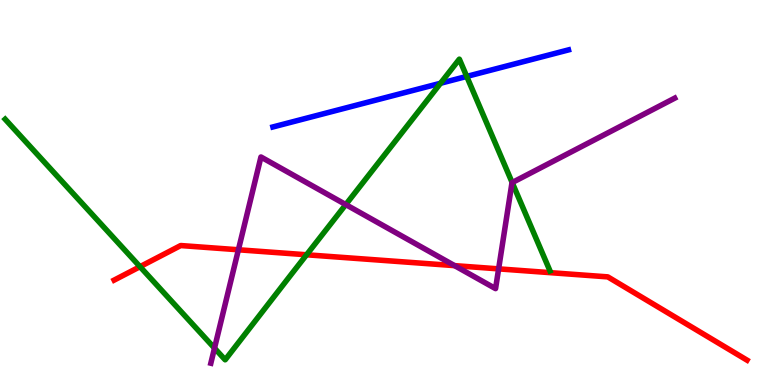[{'lines': ['blue', 'red'], 'intersections': []}, {'lines': ['green', 'red'], 'intersections': [{'x': 1.81, 'y': 3.07}, {'x': 3.96, 'y': 3.38}]}, {'lines': ['purple', 'red'], 'intersections': [{'x': 3.08, 'y': 3.51}, {'x': 5.87, 'y': 3.1}, {'x': 6.43, 'y': 3.02}]}, {'lines': ['blue', 'green'], 'intersections': [{'x': 5.68, 'y': 7.84}, {'x': 6.02, 'y': 8.01}]}, {'lines': ['blue', 'purple'], 'intersections': []}, {'lines': ['green', 'purple'], 'intersections': [{'x': 2.77, 'y': 0.957}, {'x': 4.46, 'y': 4.69}, {'x': 6.61, 'y': 5.26}]}]